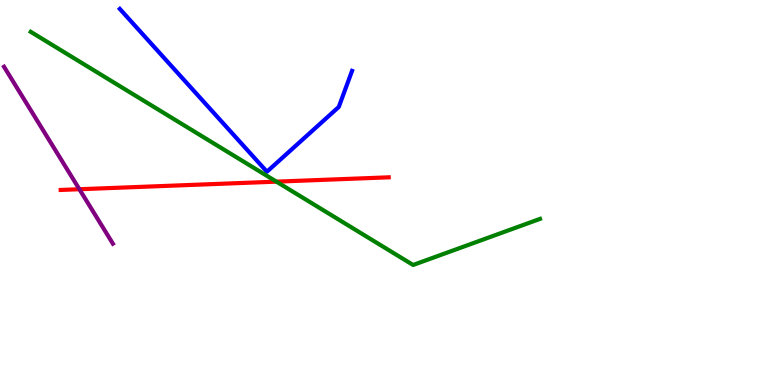[{'lines': ['blue', 'red'], 'intersections': []}, {'lines': ['green', 'red'], 'intersections': [{'x': 3.57, 'y': 5.28}]}, {'lines': ['purple', 'red'], 'intersections': [{'x': 1.02, 'y': 5.08}]}, {'lines': ['blue', 'green'], 'intersections': []}, {'lines': ['blue', 'purple'], 'intersections': []}, {'lines': ['green', 'purple'], 'intersections': []}]